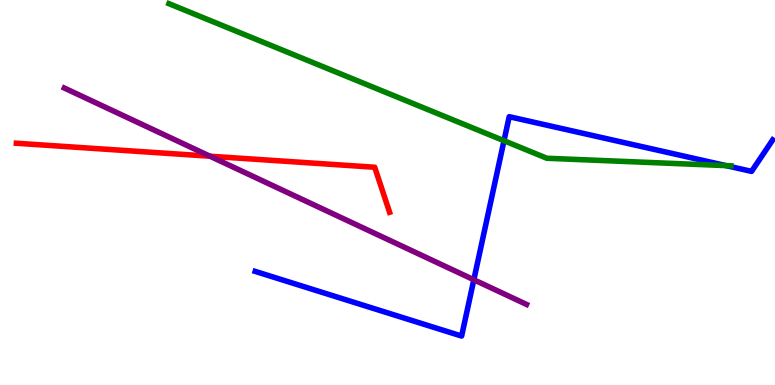[{'lines': ['blue', 'red'], 'intersections': []}, {'lines': ['green', 'red'], 'intersections': []}, {'lines': ['purple', 'red'], 'intersections': [{'x': 2.71, 'y': 5.94}]}, {'lines': ['blue', 'green'], 'intersections': [{'x': 6.5, 'y': 6.34}, {'x': 9.37, 'y': 5.7}]}, {'lines': ['blue', 'purple'], 'intersections': [{'x': 6.11, 'y': 2.73}]}, {'lines': ['green', 'purple'], 'intersections': []}]